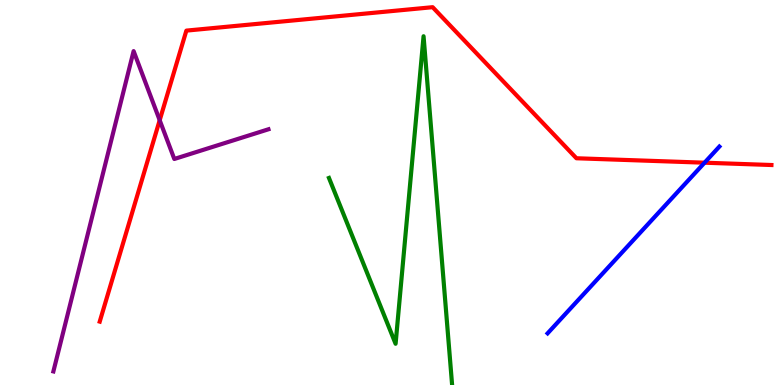[{'lines': ['blue', 'red'], 'intersections': [{'x': 9.09, 'y': 5.77}]}, {'lines': ['green', 'red'], 'intersections': []}, {'lines': ['purple', 'red'], 'intersections': [{'x': 2.06, 'y': 6.88}]}, {'lines': ['blue', 'green'], 'intersections': []}, {'lines': ['blue', 'purple'], 'intersections': []}, {'lines': ['green', 'purple'], 'intersections': []}]